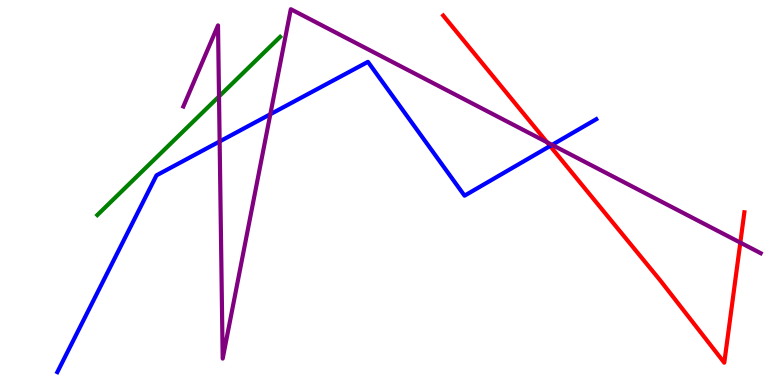[{'lines': ['blue', 'red'], 'intersections': [{'x': 7.1, 'y': 6.21}]}, {'lines': ['green', 'red'], 'intersections': []}, {'lines': ['purple', 'red'], 'intersections': [{'x': 7.06, 'y': 6.3}, {'x': 9.55, 'y': 3.7}]}, {'lines': ['blue', 'green'], 'intersections': []}, {'lines': ['blue', 'purple'], 'intersections': [{'x': 2.83, 'y': 6.33}, {'x': 3.49, 'y': 7.03}, {'x': 7.12, 'y': 6.24}]}, {'lines': ['green', 'purple'], 'intersections': [{'x': 2.83, 'y': 7.49}]}]